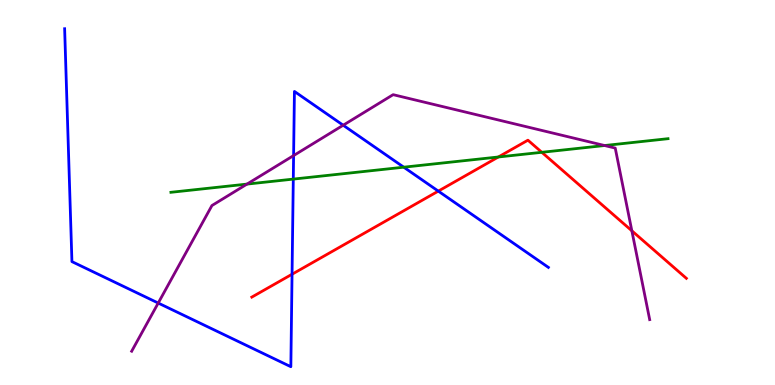[{'lines': ['blue', 'red'], 'intersections': [{'x': 3.77, 'y': 2.88}, {'x': 5.66, 'y': 5.04}]}, {'lines': ['green', 'red'], 'intersections': [{'x': 6.43, 'y': 5.92}, {'x': 6.99, 'y': 6.04}]}, {'lines': ['purple', 'red'], 'intersections': [{'x': 8.15, 'y': 4.01}]}, {'lines': ['blue', 'green'], 'intersections': [{'x': 3.78, 'y': 5.35}, {'x': 5.21, 'y': 5.66}]}, {'lines': ['blue', 'purple'], 'intersections': [{'x': 2.04, 'y': 2.13}, {'x': 3.79, 'y': 5.96}, {'x': 4.43, 'y': 6.75}]}, {'lines': ['green', 'purple'], 'intersections': [{'x': 3.19, 'y': 5.22}, {'x': 7.8, 'y': 6.22}]}]